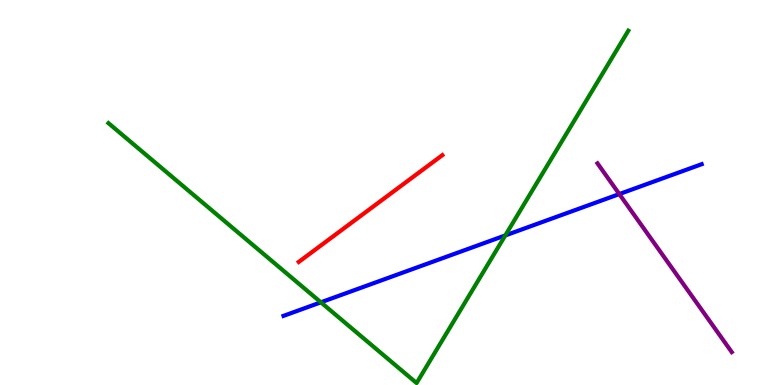[{'lines': ['blue', 'red'], 'intersections': []}, {'lines': ['green', 'red'], 'intersections': []}, {'lines': ['purple', 'red'], 'intersections': []}, {'lines': ['blue', 'green'], 'intersections': [{'x': 4.14, 'y': 2.15}, {'x': 6.52, 'y': 3.88}]}, {'lines': ['blue', 'purple'], 'intersections': [{'x': 7.99, 'y': 4.96}]}, {'lines': ['green', 'purple'], 'intersections': []}]